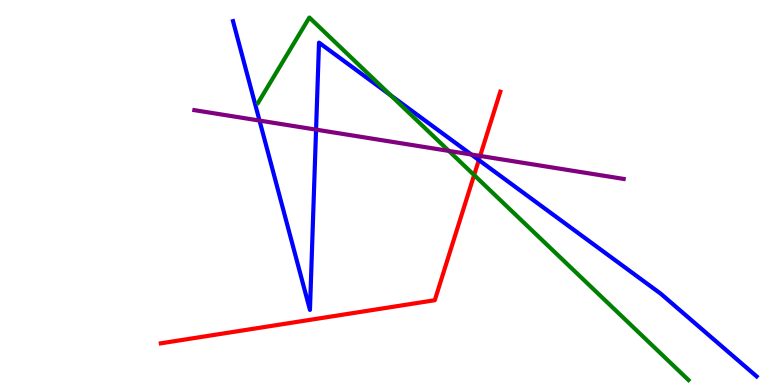[{'lines': ['blue', 'red'], 'intersections': [{'x': 6.18, 'y': 5.84}]}, {'lines': ['green', 'red'], 'intersections': [{'x': 6.12, 'y': 5.45}]}, {'lines': ['purple', 'red'], 'intersections': [{'x': 6.2, 'y': 5.95}]}, {'lines': ['blue', 'green'], 'intersections': [{'x': 5.04, 'y': 7.52}]}, {'lines': ['blue', 'purple'], 'intersections': [{'x': 3.35, 'y': 6.87}, {'x': 4.08, 'y': 6.63}, {'x': 6.08, 'y': 5.99}]}, {'lines': ['green', 'purple'], 'intersections': [{'x': 5.79, 'y': 6.08}]}]